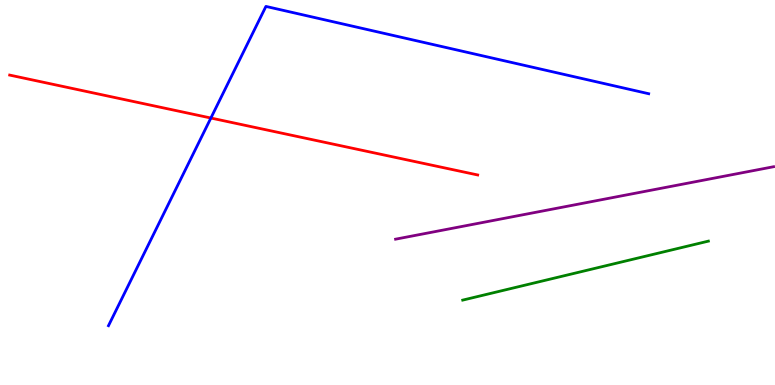[{'lines': ['blue', 'red'], 'intersections': [{'x': 2.72, 'y': 6.93}]}, {'lines': ['green', 'red'], 'intersections': []}, {'lines': ['purple', 'red'], 'intersections': []}, {'lines': ['blue', 'green'], 'intersections': []}, {'lines': ['blue', 'purple'], 'intersections': []}, {'lines': ['green', 'purple'], 'intersections': []}]